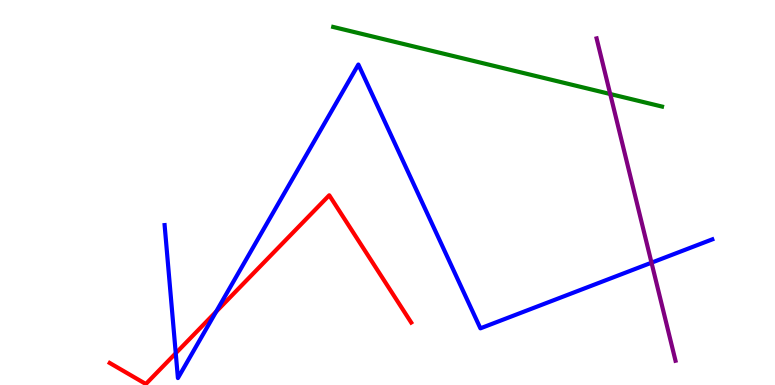[{'lines': ['blue', 'red'], 'intersections': [{'x': 2.27, 'y': 0.825}, {'x': 2.79, 'y': 1.9}]}, {'lines': ['green', 'red'], 'intersections': []}, {'lines': ['purple', 'red'], 'intersections': []}, {'lines': ['blue', 'green'], 'intersections': []}, {'lines': ['blue', 'purple'], 'intersections': [{'x': 8.41, 'y': 3.18}]}, {'lines': ['green', 'purple'], 'intersections': [{'x': 7.87, 'y': 7.56}]}]